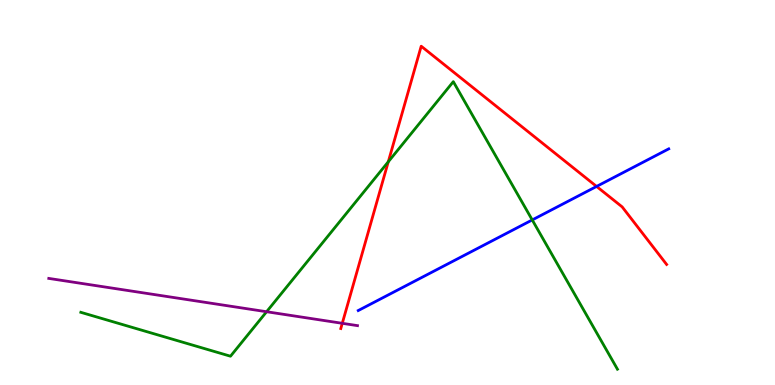[{'lines': ['blue', 'red'], 'intersections': [{'x': 7.7, 'y': 5.16}]}, {'lines': ['green', 'red'], 'intersections': [{'x': 5.01, 'y': 5.8}]}, {'lines': ['purple', 'red'], 'intersections': [{'x': 4.42, 'y': 1.6}]}, {'lines': ['blue', 'green'], 'intersections': [{'x': 6.87, 'y': 4.29}]}, {'lines': ['blue', 'purple'], 'intersections': []}, {'lines': ['green', 'purple'], 'intersections': [{'x': 3.44, 'y': 1.9}]}]